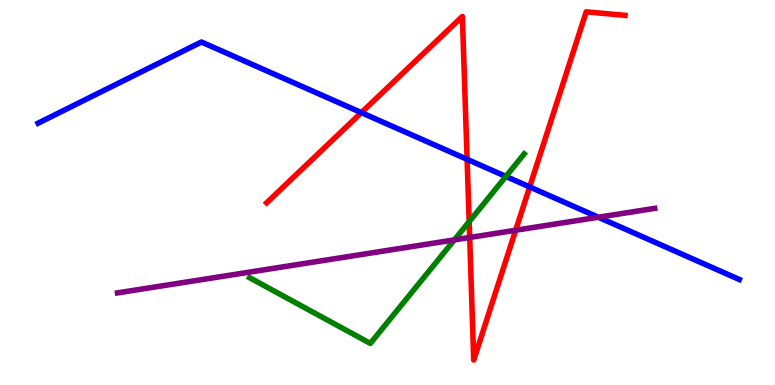[{'lines': ['blue', 'red'], 'intersections': [{'x': 4.66, 'y': 7.07}, {'x': 6.03, 'y': 5.86}, {'x': 6.83, 'y': 5.14}]}, {'lines': ['green', 'red'], 'intersections': [{'x': 6.05, 'y': 4.24}]}, {'lines': ['purple', 'red'], 'intersections': [{'x': 6.06, 'y': 3.83}, {'x': 6.65, 'y': 4.02}]}, {'lines': ['blue', 'green'], 'intersections': [{'x': 6.53, 'y': 5.42}]}, {'lines': ['blue', 'purple'], 'intersections': [{'x': 7.72, 'y': 4.36}]}, {'lines': ['green', 'purple'], 'intersections': [{'x': 5.86, 'y': 3.77}]}]